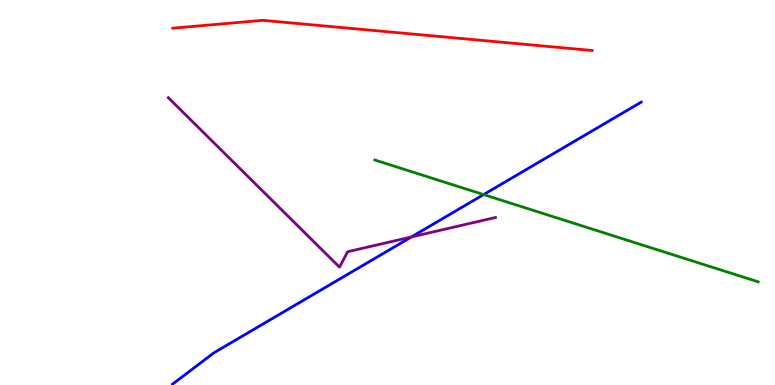[{'lines': ['blue', 'red'], 'intersections': []}, {'lines': ['green', 'red'], 'intersections': []}, {'lines': ['purple', 'red'], 'intersections': []}, {'lines': ['blue', 'green'], 'intersections': [{'x': 6.24, 'y': 4.95}]}, {'lines': ['blue', 'purple'], 'intersections': [{'x': 5.31, 'y': 3.85}]}, {'lines': ['green', 'purple'], 'intersections': []}]